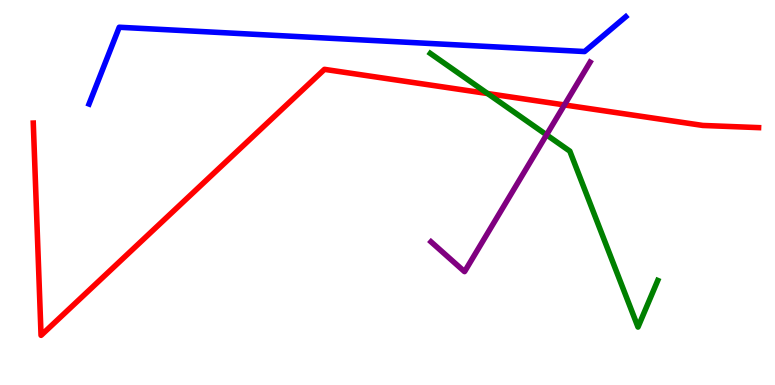[{'lines': ['blue', 'red'], 'intersections': []}, {'lines': ['green', 'red'], 'intersections': [{'x': 6.29, 'y': 7.57}]}, {'lines': ['purple', 'red'], 'intersections': [{'x': 7.28, 'y': 7.27}]}, {'lines': ['blue', 'green'], 'intersections': []}, {'lines': ['blue', 'purple'], 'intersections': []}, {'lines': ['green', 'purple'], 'intersections': [{'x': 7.05, 'y': 6.5}]}]